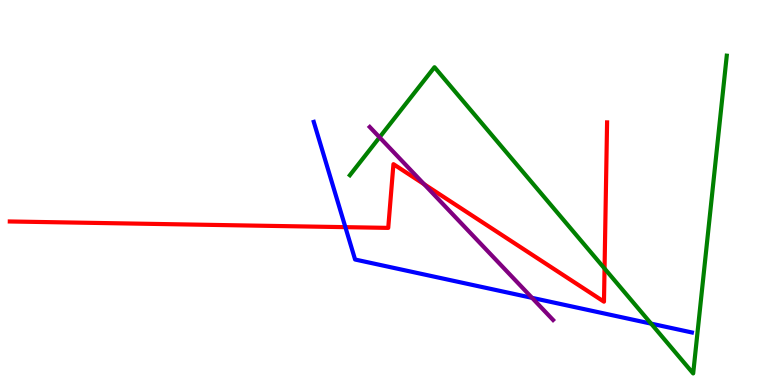[{'lines': ['blue', 'red'], 'intersections': [{'x': 4.46, 'y': 4.1}]}, {'lines': ['green', 'red'], 'intersections': [{'x': 7.8, 'y': 3.03}]}, {'lines': ['purple', 'red'], 'intersections': [{'x': 5.47, 'y': 5.22}]}, {'lines': ['blue', 'green'], 'intersections': [{'x': 8.4, 'y': 1.59}]}, {'lines': ['blue', 'purple'], 'intersections': [{'x': 6.87, 'y': 2.26}]}, {'lines': ['green', 'purple'], 'intersections': [{'x': 4.9, 'y': 6.43}]}]